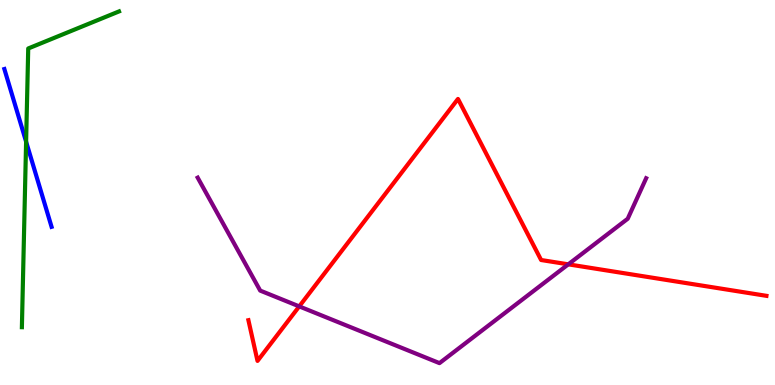[{'lines': ['blue', 'red'], 'intersections': []}, {'lines': ['green', 'red'], 'intersections': []}, {'lines': ['purple', 'red'], 'intersections': [{'x': 3.86, 'y': 2.04}, {'x': 7.33, 'y': 3.13}]}, {'lines': ['blue', 'green'], 'intersections': [{'x': 0.337, 'y': 6.32}]}, {'lines': ['blue', 'purple'], 'intersections': []}, {'lines': ['green', 'purple'], 'intersections': []}]